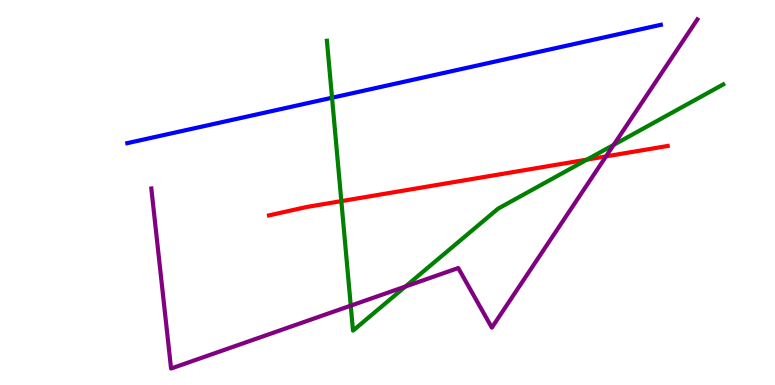[{'lines': ['blue', 'red'], 'intersections': []}, {'lines': ['green', 'red'], 'intersections': [{'x': 4.4, 'y': 4.78}, {'x': 7.57, 'y': 5.85}]}, {'lines': ['purple', 'red'], 'intersections': [{'x': 7.82, 'y': 5.94}]}, {'lines': ['blue', 'green'], 'intersections': [{'x': 4.28, 'y': 7.46}]}, {'lines': ['blue', 'purple'], 'intersections': []}, {'lines': ['green', 'purple'], 'intersections': [{'x': 4.53, 'y': 2.06}, {'x': 5.23, 'y': 2.56}, {'x': 7.92, 'y': 6.24}]}]